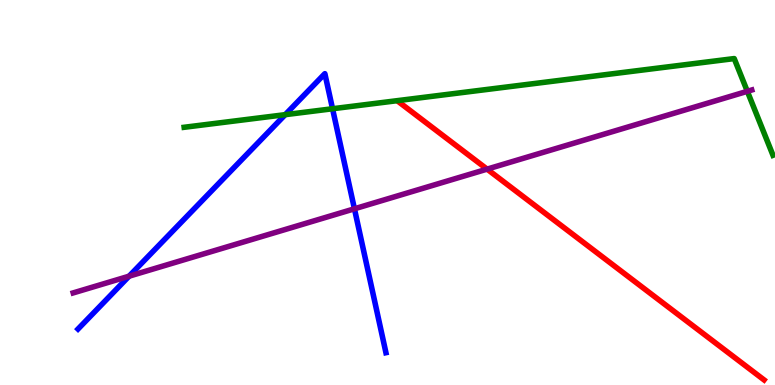[{'lines': ['blue', 'red'], 'intersections': []}, {'lines': ['green', 'red'], 'intersections': []}, {'lines': ['purple', 'red'], 'intersections': [{'x': 6.29, 'y': 5.61}]}, {'lines': ['blue', 'green'], 'intersections': [{'x': 3.68, 'y': 7.02}, {'x': 4.29, 'y': 7.18}]}, {'lines': ['blue', 'purple'], 'intersections': [{'x': 1.67, 'y': 2.83}, {'x': 4.57, 'y': 4.58}]}, {'lines': ['green', 'purple'], 'intersections': [{'x': 9.64, 'y': 7.63}]}]